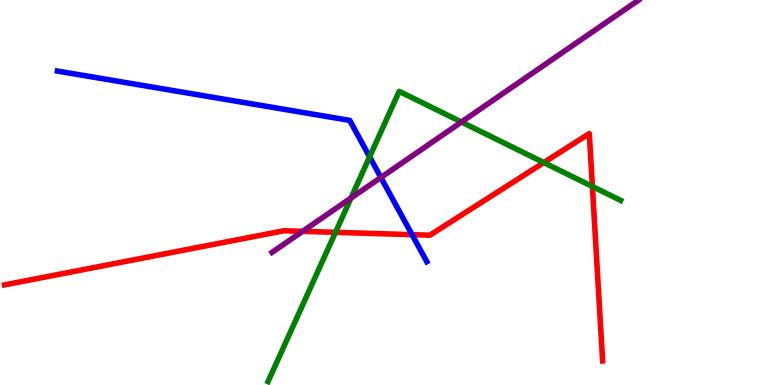[{'lines': ['blue', 'red'], 'intersections': [{'x': 5.32, 'y': 3.9}]}, {'lines': ['green', 'red'], 'intersections': [{'x': 4.33, 'y': 3.97}, {'x': 7.02, 'y': 5.78}, {'x': 7.64, 'y': 5.16}]}, {'lines': ['purple', 'red'], 'intersections': [{'x': 3.9, 'y': 3.99}]}, {'lines': ['blue', 'green'], 'intersections': [{'x': 4.77, 'y': 5.93}]}, {'lines': ['blue', 'purple'], 'intersections': [{'x': 4.91, 'y': 5.39}]}, {'lines': ['green', 'purple'], 'intersections': [{'x': 4.53, 'y': 4.86}, {'x': 5.95, 'y': 6.83}]}]